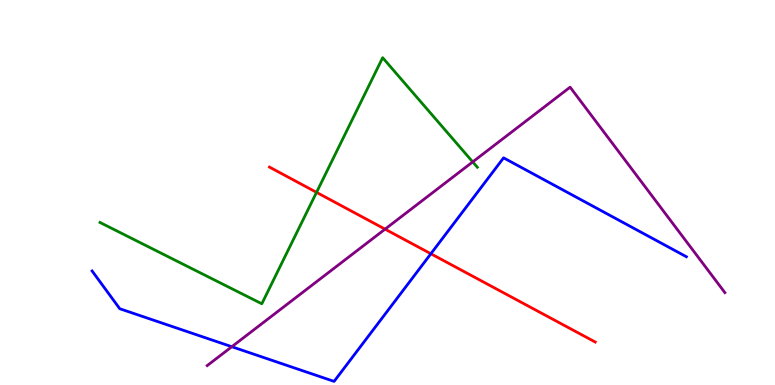[{'lines': ['blue', 'red'], 'intersections': [{'x': 5.56, 'y': 3.41}]}, {'lines': ['green', 'red'], 'intersections': [{'x': 4.08, 'y': 5.0}]}, {'lines': ['purple', 'red'], 'intersections': [{'x': 4.97, 'y': 4.05}]}, {'lines': ['blue', 'green'], 'intersections': []}, {'lines': ['blue', 'purple'], 'intersections': [{'x': 2.99, 'y': 0.994}]}, {'lines': ['green', 'purple'], 'intersections': [{'x': 6.1, 'y': 5.79}]}]